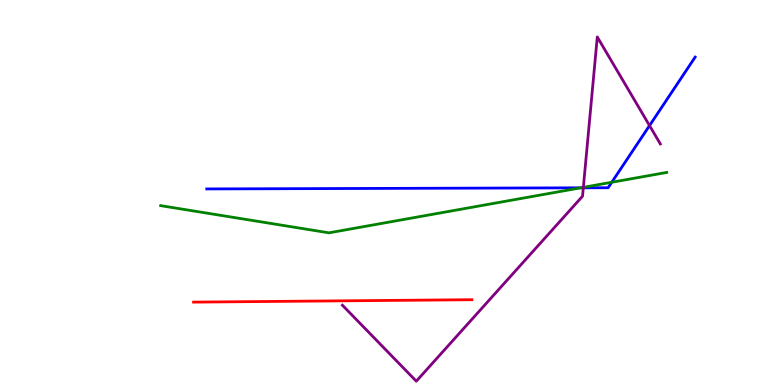[{'lines': ['blue', 'red'], 'intersections': []}, {'lines': ['green', 'red'], 'intersections': []}, {'lines': ['purple', 'red'], 'intersections': []}, {'lines': ['blue', 'green'], 'intersections': [{'x': 7.49, 'y': 5.12}, {'x': 7.89, 'y': 5.27}]}, {'lines': ['blue', 'purple'], 'intersections': [{'x': 7.53, 'y': 5.12}, {'x': 8.38, 'y': 6.74}]}, {'lines': ['green', 'purple'], 'intersections': [{'x': 7.53, 'y': 5.13}]}]